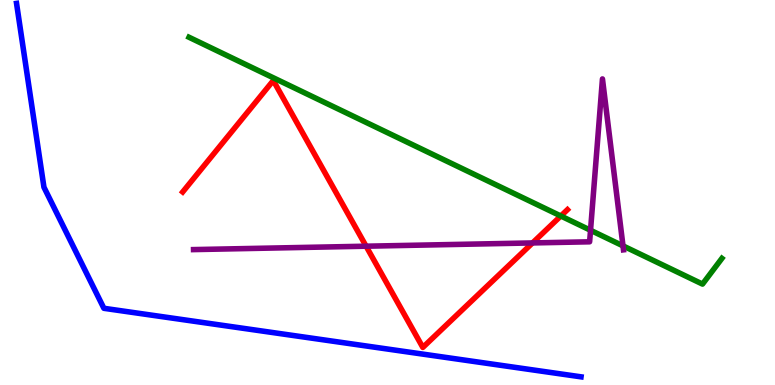[{'lines': ['blue', 'red'], 'intersections': []}, {'lines': ['green', 'red'], 'intersections': [{'x': 7.24, 'y': 4.39}]}, {'lines': ['purple', 'red'], 'intersections': [{'x': 4.72, 'y': 3.61}, {'x': 6.87, 'y': 3.69}]}, {'lines': ['blue', 'green'], 'intersections': []}, {'lines': ['blue', 'purple'], 'intersections': []}, {'lines': ['green', 'purple'], 'intersections': [{'x': 7.62, 'y': 4.02}, {'x': 8.04, 'y': 3.61}]}]